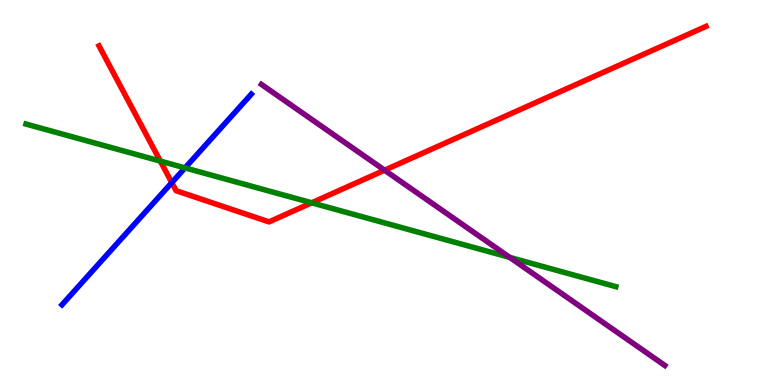[{'lines': ['blue', 'red'], 'intersections': [{'x': 2.22, 'y': 5.26}]}, {'lines': ['green', 'red'], 'intersections': [{'x': 2.07, 'y': 5.82}, {'x': 4.02, 'y': 4.73}]}, {'lines': ['purple', 'red'], 'intersections': [{'x': 4.96, 'y': 5.58}]}, {'lines': ['blue', 'green'], 'intersections': [{'x': 2.39, 'y': 5.64}]}, {'lines': ['blue', 'purple'], 'intersections': []}, {'lines': ['green', 'purple'], 'intersections': [{'x': 6.58, 'y': 3.31}]}]